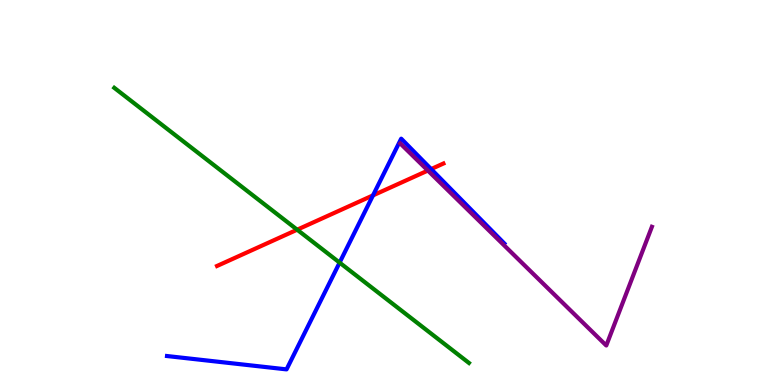[{'lines': ['blue', 'red'], 'intersections': [{'x': 4.81, 'y': 4.93}, {'x': 5.56, 'y': 5.61}]}, {'lines': ['green', 'red'], 'intersections': [{'x': 3.83, 'y': 4.03}]}, {'lines': ['purple', 'red'], 'intersections': [{'x': 5.52, 'y': 5.57}]}, {'lines': ['blue', 'green'], 'intersections': [{'x': 4.38, 'y': 3.18}]}, {'lines': ['blue', 'purple'], 'intersections': []}, {'lines': ['green', 'purple'], 'intersections': []}]